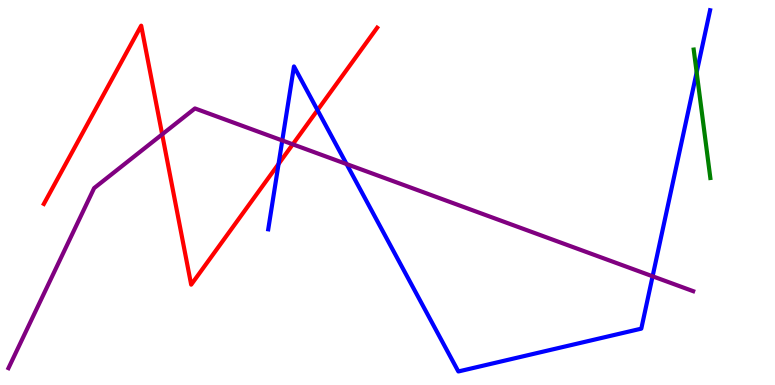[{'lines': ['blue', 'red'], 'intersections': [{'x': 3.59, 'y': 5.74}, {'x': 4.1, 'y': 7.14}]}, {'lines': ['green', 'red'], 'intersections': []}, {'lines': ['purple', 'red'], 'intersections': [{'x': 2.09, 'y': 6.51}, {'x': 3.78, 'y': 6.25}]}, {'lines': ['blue', 'green'], 'intersections': [{'x': 8.99, 'y': 8.12}]}, {'lines': ['blue', 'purple'], 'intersections': [{'x': 3.64, 'y': 6.35}, {'x': 4.47, 'y': 5.74}, {'x': 8.42, 'y': 2.82}]}, {'lines': ['green', 'purple'], 'intersections': []}]